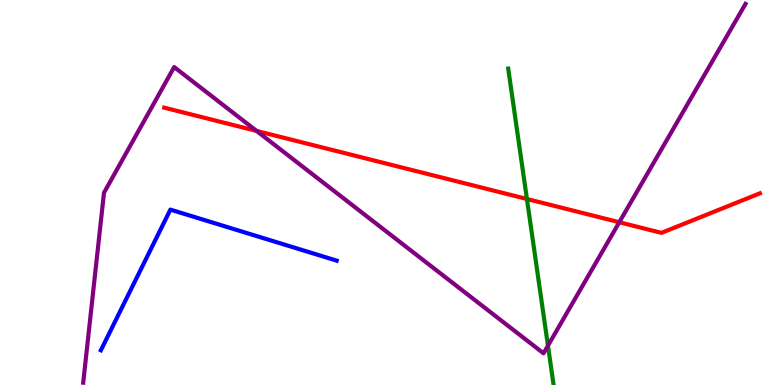[{'lines': ['blue', 'red'], 'intersections': []}, {'lines': ['green', 'red'], 'intersections': [{'x': 6.8, 'y': 4.83}]}, {'lines': ['purple', 'red'], 'intersections': [{'x': 3.31, 'y': 6.6}, {'x': 7.99, 'y': 4.23}]}, {'lines': ['blue', 'green'], 'intersections': []}, {'lines': ['blue', 'purple'], 'intersections': []}, {'lines': ['green', 'purple'], 'intersections': [{'x': 7.07, 'y': 1.02}]}]